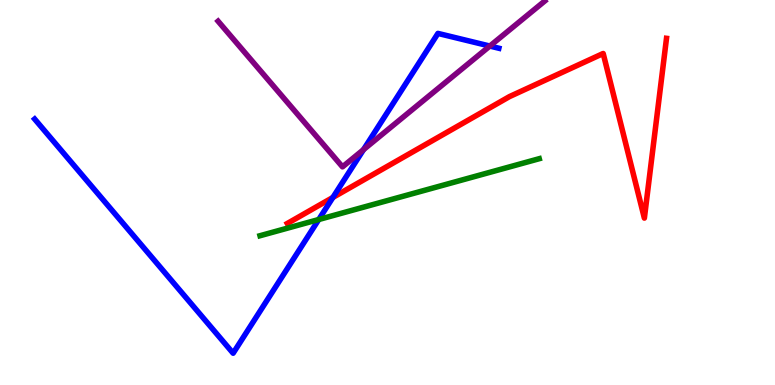[{'lines': ['blue', 'red'], 'intersections': [{'x': 4.3, 'y': 4.87}]}, {'lines': ['green', 'red'], 'intersections': []}, {'lines': ['purple', 'red'], 'intersections': []}, {'lines': ['blue', 'green'], 'intersections': [{'x': 4.11, 'y': 4.3}]}, {'lines': ['blue', 'purple'], 'intersections': [{'x': 4.69, 'y': 6.11}, {'x': 6.32, 'y': 8.8}]}, {'lines': ['green', 'purple'], 'intersections': []}]